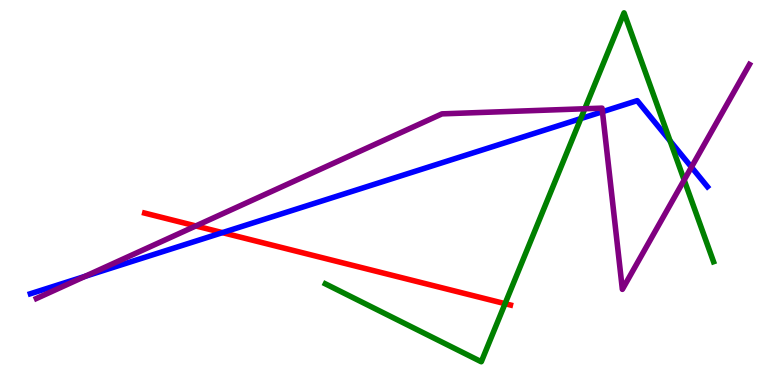[{'lines': ['blue', 'red'], 'intersections': [{'x': 2.87, 'y': 3.96}]}, {'lines': ['green', 'red'], 'intersections': [{'x': 6.52, 'y': 2.11}]}, {'lines': ['purple', 'red'], 'intersections': [{'x': 2.53, 'y': 4.13}]}, {'lines': ['blue', 'green'], 'intersections': [{'x': 7.49, 'y': 6.92}, {'x': 8.65, 'y': 6.34}]}, {'lines': ['blue', 'purple'], 'intersections': [{'x': 1.1, 'y': 2.82}, {'x': 7.77, 'y': 7.1}, {'x': 8.92, 'y': 5.66}]}, {'lines': ['green', 'purple'], 'intersections': [{'x': 7.55, 'y': 7.18}, {'x': 8.83, 'y': 5.32}]}]